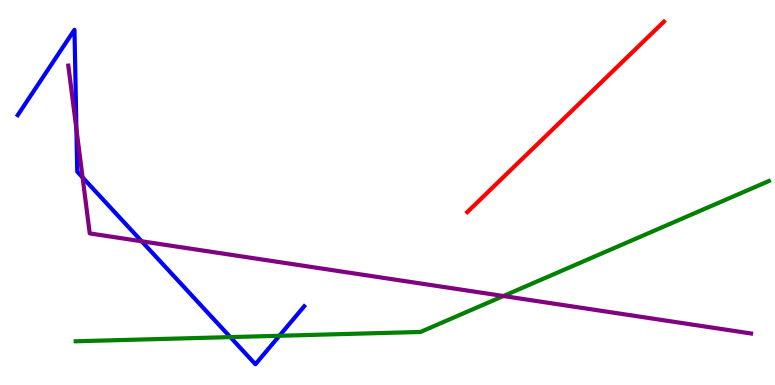[{'lines': ['blue', 'red'], 'intersections': []}, {'lines': ['green', 'red'], 'intersections': []}, {'lines': ['purple', 'red'], 'intersections': []}, {'lines': ['blue', 'green'], 'intersections': [{'x': 2.97, 'y': 1.24}, {'x': 3.61, 'y': 1.28}]}, {'lines': ['blue', 'purple'], 'intersections': [{'x': 0.986, 'y': 6.65}, {'x': 1.07, 'y': 5.39}, {'x': 1.83, 'y': 3.73}]}, {'lines': ['green', 'purple'], 'intersections': [{'x': 6.5, 'y': 2.31}]}]